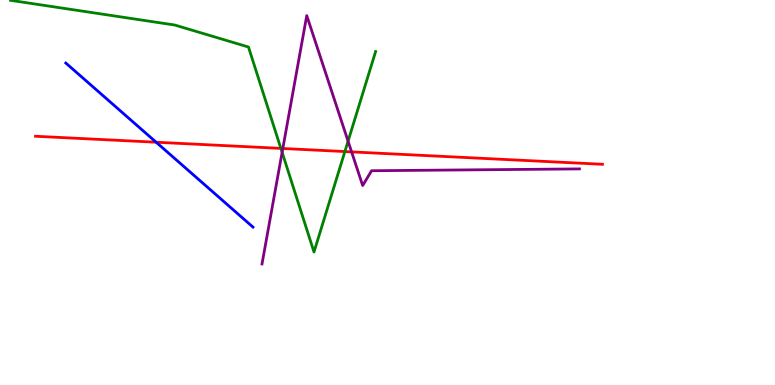[{'lines': ['blue', 'red'], 'intersections': [{'x': 2.01, 'y': 6.31}]}, {'lines': ['green', 'red'], 'intersections': [{'x': 3.62, 'y': 6.15}, {'x': 4.45, 'y': 6.06}]}, {'lines': ['purple', 'red'], 'intersections': [{'x': 3.65, 'y': 6.14}, {'x': 4.54, 'y': 6.05}]}, {'lines': ['blue', 'green'], 'intersections': []}, {'lines': ['blue', 'purple'], 'intersections': []}, {'lines': ['green', 'purple'], 'intersections': [{'x': 3.64, 'y': 6.04}, {'x': 4.49, 'y': 6.33}]}]